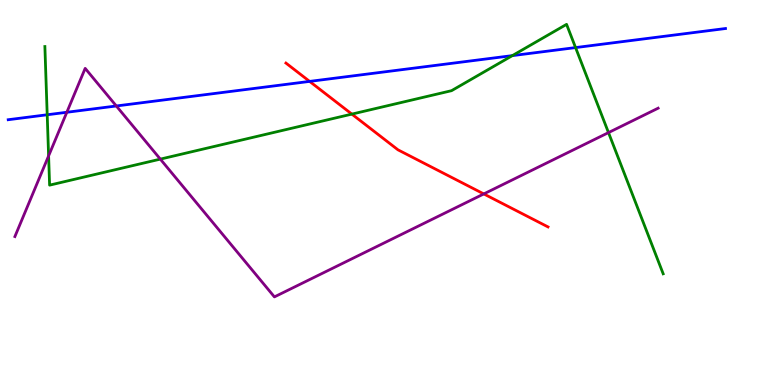[{'lines': ['blue', 'red'], 'intersections': [{'x': 4.0, 'y': 7.89}]}, {'lines': ['green', 'red'], 'intersections': [{'x': 4.54, 'y': 7.04}]}, {'lines': ['purple', 'red'], 'intersections': [{'x': 6.24, 'y': 4.96}]}, {'lines': ['blue', 'green'], 'intersections': [{'x': 0.609, 'y': 7.02}, {'x': 6.61, 'y': 8.56}, {'x': 7.43, 'y': 8.76}]}, {'lines': ['blue', 'purple'], 'intersections': [{'x': 0.862, 'y': 7.08}, {'x': 1.5, 'y': 7.25}]}, {'lines': ['green', 'purple'], 'intersections': [{'x': 0.627, 'y': 5.95}, {'x': 2.07, 'y': 5.87}, {'x': 7.85, 'y': 6.56}]}]